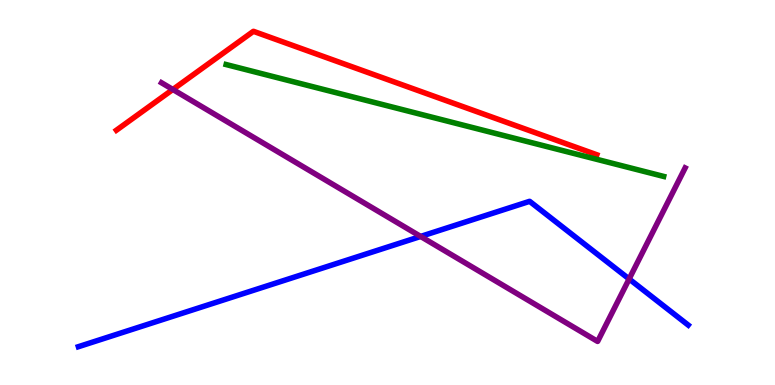[{'lines': ['blue', 'red'], 'intersections': []}, {'lines': ['green', 'red'], 'intersections': []}, {'lines': ['purple', 'red'], 'intersections': [{'x': 2.23, 'y': 7.68}]}, {'lines': ['blue', 'green'], 'intersections': []}, {'lines': ['blue', 'purple'], 'intersections': [{'x': 5.43, 'y': 3.86}, {'x': 8.12, 'y': 2.75}]}, {'lines': ['green', 'purple'], 'intersections': []}]